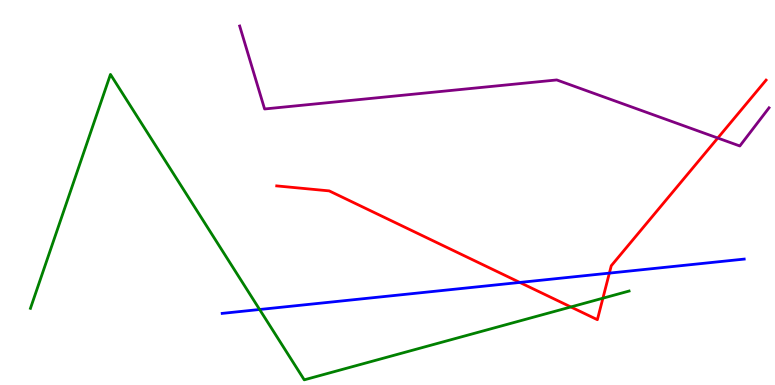[{'lines': ['blue', 'red'], 'intersections': [{'x': 6.71, 'y': 2.66}, {'x': 7.86, 'y': 2.91}]}, {'lines': ['green', 'red'], 'intersections': [{'x': 7.37, 'y': 2.03}, {'x': 7.78, 'y': 2.25}]}, {'lines': ['purple', 'red'], 'intersections': [{'x': 9.26, 'y': 6.41}]}, {'lines': ['blue', 'green'], 'intersections': [{'x': 3.35, 'y': 1.96}]}, {'lines': ['blue', 'purple'], 'intersections': []}, {'lines': ['green', 'purple'], 'intersections': []}]